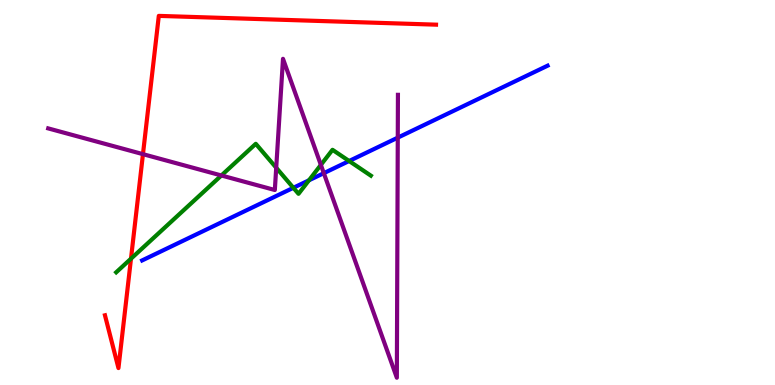[{'lines': ['blue', 'red'], 'intersections': []}, {'lines': ['green', 'red'], 'intersections': [{'x': 1.69, 'y': 3.28}]}, {'lines': ['purple', 'red'], 'intersections': [{'x': 1.84, 'y': 6.0}]}, {'lines': ['blue', 'green'], 'intersections': [{'x': 3.79, 'y': 5.12}, {'x': 3.99, 'y': 5.32}, {'x': 4.5, 'y': 5.82}]}, {'lines': ['blue', 'purple'], 'intersections': [{'x': 4.18, 'y': 5.5}, {'x': 5.13, 'y': 6.42}]}, {'lines': ['green', 'purple'], 'intersections': [{'x': 2.86, 'y': 5.44}, {'x': 3.56, 'y': 5.64}, {'x': 4.14, 'y': 5.72}]}]